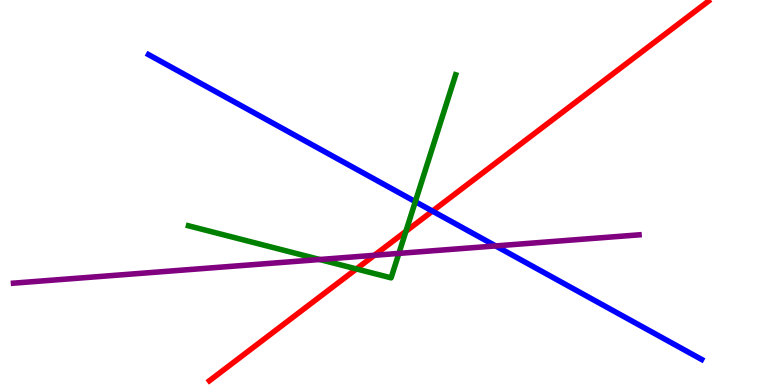[{'lines': ['blue', 'red'], 'intersections': [{'x': 5.58, 'y': 4.52}]}, {'lines': ['green', 'red'], 'intersections': [{'x': 4.6, 'y': 3.01}, {'x': 5.24, 'y': 3.99}]}, {'lines': ['purple', 'red'], 'intersections': [{'x': 4.83, 'y': 3.37}]}, {'lines': ['blue', 'green'], 'intersections': [{'x': 5.36, 'y': 4.76}]}, {'lines': ['blue', 'purple'], 'intersections': [{'x': 6.4, 'y': 3.61}]}, {'lines': ['green', 'purple'], 'intersections': [{'x': 4.13, 'y': 3.26}, {'x': 5.15, 'y': 3.42}]}]